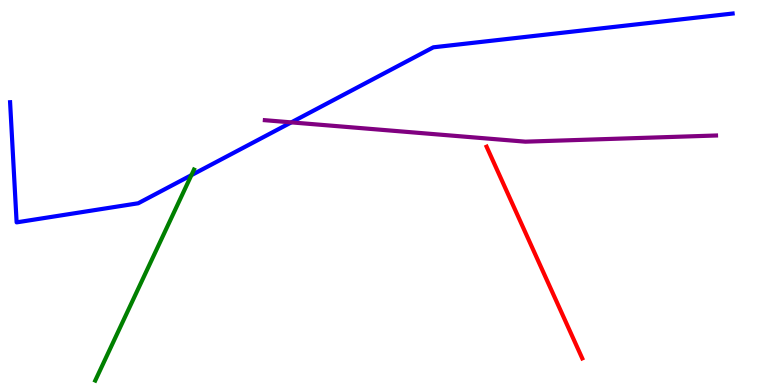[{'lines': ['blue', 'red'], 'intersections': []}, {'lines': ['green', 'red'], 'intersections': []}, {'lines': ['purple', 'red'], 'intersections': []}, {'lines': ['blue', 'green'], 'intersections': [{'x': 2.47, 'y': 5.45}]}, {'lines': ['blue', 'purple'], 'intersections': [{'x': 3.76, 'y': 6.82}]}, {'lines': ['green', 'purple'], 'intersections': []}]